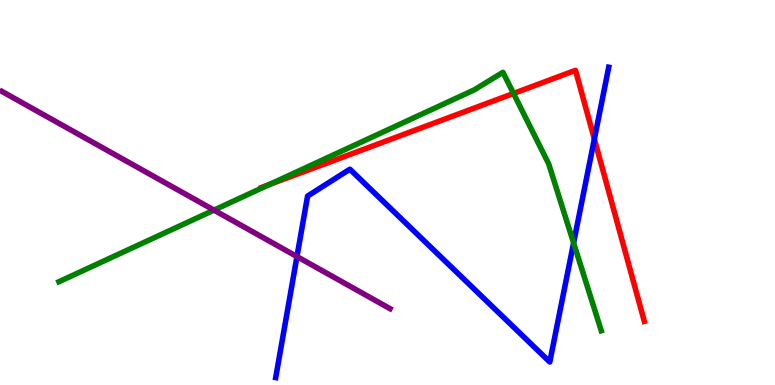[{'lines': ['blue', 'red'], 'intersections': [{'x': 7.67, 'y': 6.39}]}, {'lines': ['green', 'red'], 'intersections': [{'x': 3.47, 'y': 5.2}, {'x': 6.63, 'y': 7.57}]}, {'lines': ['purple', 'red'], 'intersections': []}, {'lines': ['blue', 'green'], 'intersections': [{'x': 7.4, 'y': 3.69}]}, {'lines': ['blue', 'purple'], 'intersections': [{'x': 3.83, 'y': 3.34}]}, {'lines': ['green', 'purple'], 'intersections': [{'x': 2.76, 'y': 4.54}]}]